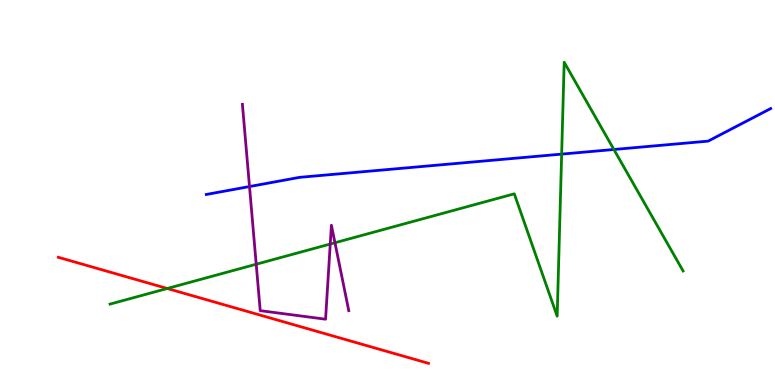[{'lines': ['blue', 'red'], 'intersections': []}, {'lines': ['green', 'red'], 'intersections': [{'x': 2.16, 'y': 2.51}]}, {'lines': ['purple', 'red'], 'intersections': []}, {'lines': ['blue', 'green'], 'intersections': [{'x': 7.25, 'y': 6.0}, {'x': 7.92, 'y': 6.12}]}, {'lines': ['blue', 'purple'], 'intersections': [{'x': 3.22, 'y': 5.15}]}, {'lines': ['green', 'purple'], 'intersections': [{'x': 3.31, 'y': 3.14}, {'x': 4.26, 'y': 3.66}, {'x': 4.32, 'y': 3.69}]}]